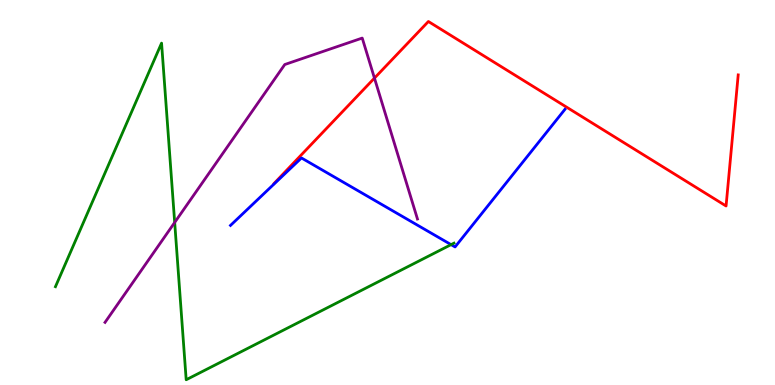[{'lines': ['blue', 'red'], 'intersections': []}, {'lines': ['green', 'red'], 'intersections': []}, {'lines': ['purple', 'red'], 'intersections': [{'x': 4.83, 'y': 7.97}]}, {'lines': ['blue', 'green'], 'intersections': [{'x': 5.82, 'y': 3.65}]}, {'lines': ['blue', 'purple'], 'intersections': []}, {'lines': ['green', 'purple'], 'intersections': [{'x': 2.25, 'y': 4.22}]}]